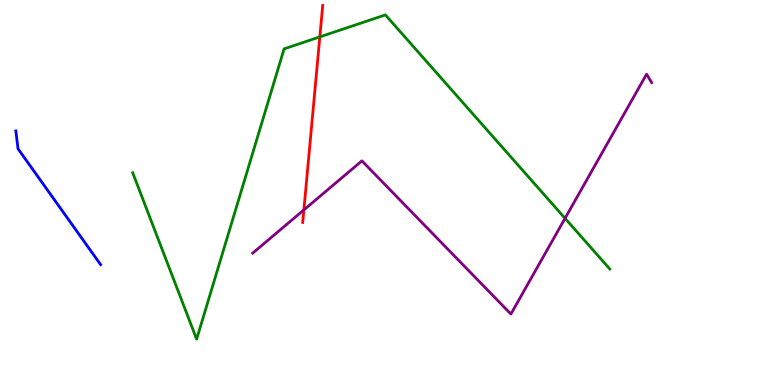[{'lines': ['blue', 'red'], 'intersections': []}, {'lines': ['green', 'red'], 'intersections': [{'x': 4.13, 'y': 9.04}]}, {'lines': ['purple', 'red'], 'intersections': [{'x': 3.92, 'y': 4.55}]}, {'lines': ['blue', 'green'], 'intersections': []}, {'lines': ['blue', 'purple'], 'intersections': []}, {'lines': ['green', 'purple'], 'intersections': [{'x': 7.29, 'y': 4.33}]}]